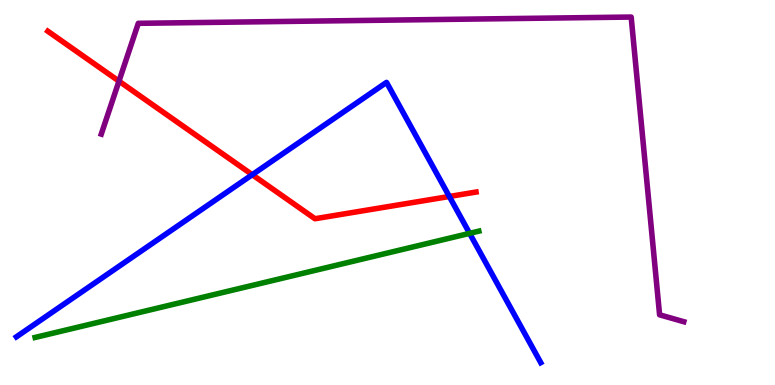[{'lines': ['blue', 'red'], 'intersections': [{'x': 3.25, 'y': 5.46}, {'x': 5.8, 'y': 4.9}]}, {'lines': ['green', 'red'], 'intersections': []}, {'lines': ['purple', 'red'], 'intersections': [{'x': 1.54, 'y': 7.89}]}, {'lines': ['blue', 'green'], 'intersections': [{'x': 6.06, 'y': 3.94}]}, {'lines': ['blue', 'purple'], 'intersections': []}, {'lines': ['green', 'purple'], 'intersections': []}]